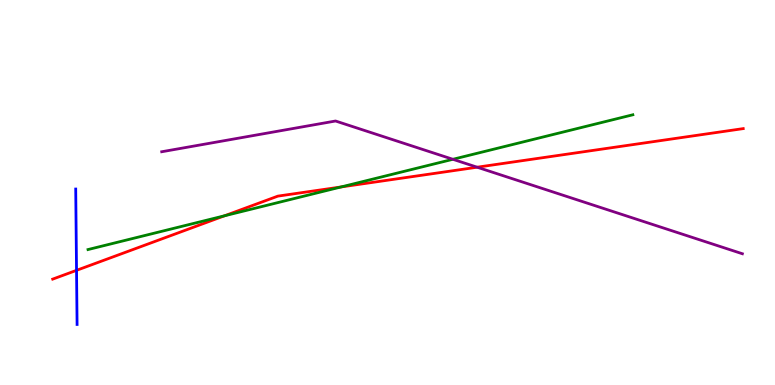[{'lines': ['blue', 'red'], 'intersections': [{'x': 0.988, 'y': 2.98}]}, {'lines': ['green', 'red'], 'intersections': [{'x': 2.9, 'y': 4.4}, {'x': 4.4, 'y': 5.14}]}, {'lines': ['purple', 'red'], 'intersections': [{'x': 6.16, 'y': 5.66}]}, {'lines': ['blue', 'green'], 'intersections': []}, {'lines': ['blue', 'purple'], 'intersections': []}, {'lines': ['green', 'purple'], 'intersections': [{'x': 5.84, 'y': 5.86}]}]